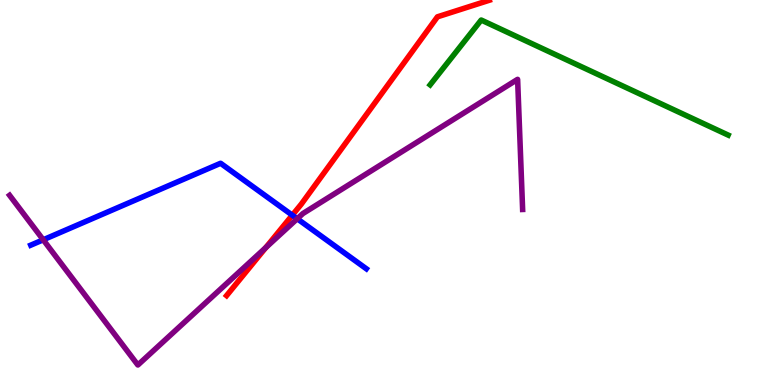[{'lines': ['blue', 'red'], 'intersections': [{'x': 3.77, 'y': 4.41}]}, {'lines': ['green', 'red'], 'intersections': []}, {'lines': ['purple', 'red'], 'intersections': [{'x': 3.43, 'y': 3.57}]}, {'lines': ['blue', 'green'], 'intersections': []}, {'lines': ['blue', 'purple'], 'intersections': [{'x': 0.558, 'y': 3.77}, {'x': 3.84, 'y': 4.32}]}, {'lines': ['green', 'purple'], 'intersections': []}]